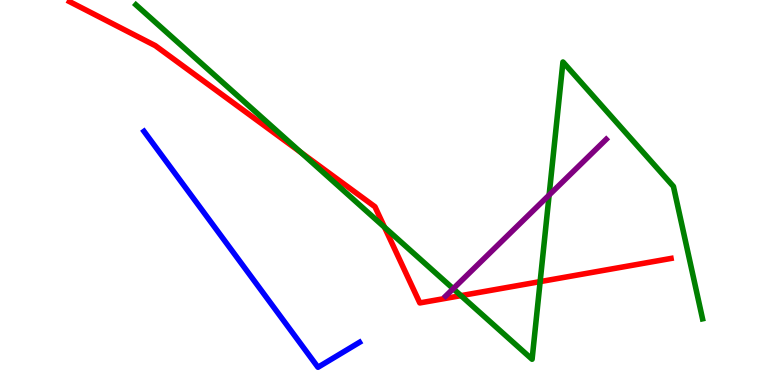[{'lines': ['blue', 'red'], 'intersections': []}, {'lines': ['green', 'red'], 'intersections': [{'x': 3.88, 'y': 6.04}, {'x': 4.96, 'y': 4.1}, {'x': 5.95, 'y': 2.32}, {'x': 6.97, 'y': 2.69}]}, {'lines': ['purple', 'red'], 'intersections': []}, {'lines': ['blue', 'green'], 'intersections': []}, {'lines': ['blue', 'purple'], 'intersections': []}, {'lines': ['green', 'purple'], 'intersections': [{'x': 5.85, 'y': 2.5}, {'x': 7.09, 'y': 4.93}]}]